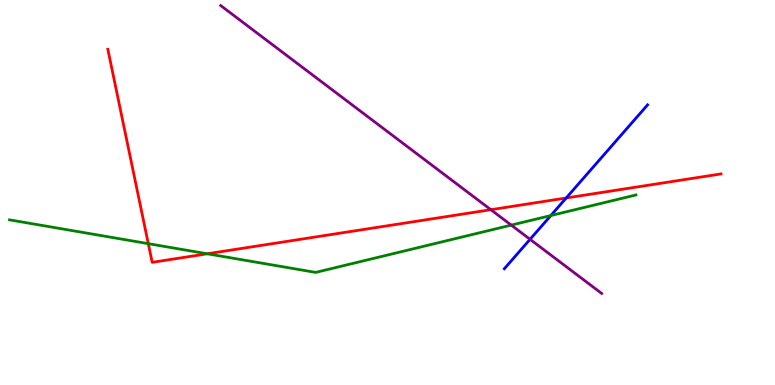[{'lines': ['blue', 'red'], 'intersections': [{'x': 7.31, 'y': 4.86}]}, {'lines': ['green', 'red'], 'intersections': [{'x': 1.91, 'y': 3.67}, {'x': 2.67, 'y': 3.41}]}, {'lines': ['purple', 'red'], 'intersections': [{'x': 6.33, 'y': 4.55}]}, {'lines': ['blue', 'green'], 'intersections': [{'x': 7.11, 'y': 4.4}]}, {'lines': ['blue', 'purple'], 'intersections': [{'x': 6.84, 'y': 3.78}]}, {'lines': ['green', 'purple'], 'intersections': [{'x': 6.6, 'y': 4.15}]}]